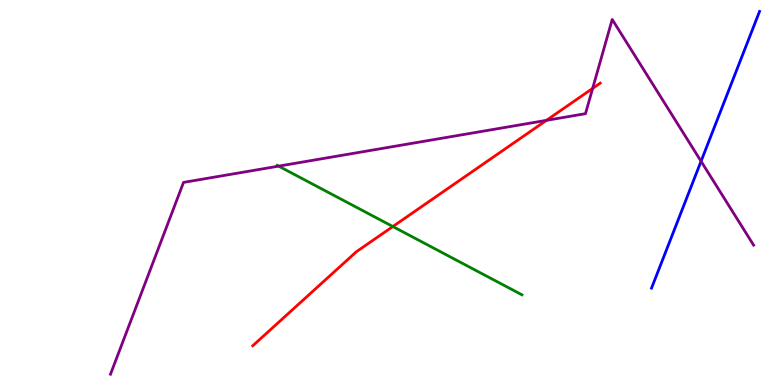[{'lines': ['blue', 'red'], 'intersections': []}, {'lines': ['green', 'red'], 'intersections': [{'x': 5.07, 'y': 4.12}]}, {'lines': ['purple', 'red'], 'intersections': [{'x': 7.05, 'y': 6.87}, {'x': 7.65, 'y': 7.7}]}, {'lines': ['blue', 'green'], 'intersections': []}, {'lines': ['blue', 'purple'], 'intersections': [{'x': 9.05, 'y': 5.81}]}, {'lines': ['green', 'purple'], 'intersections': [{'x': 3.6, 'y': 5.68}]}]